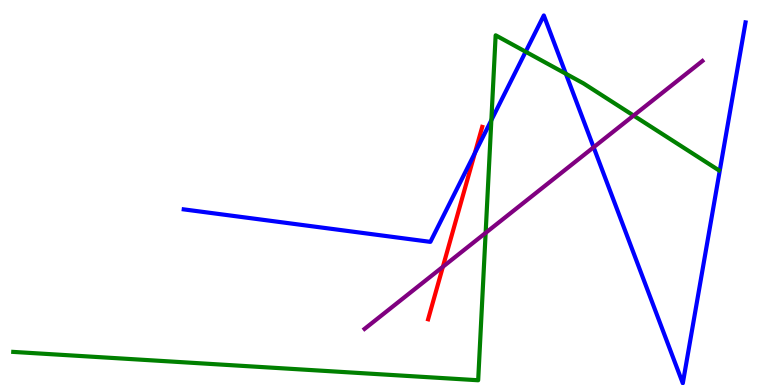[{'lines': ['blue', 'red'], 'intersections': [{'x': 6.13, 'y': 6.02}]}, {'lines': ['green', 'red'], 'intersections': []}, {'lines': ['purple', 'red'], 'intersections': [{'x': 5.71, 'y': 3.07}]}, {'lines': ['blue', 'green'], 'intersections': [{'x': 6.34, 'y': 6.88}, {'x': 6.78, 'y': 8.66}, {'x': 7.3, 'y': 8.08}]}, {'lines': ['blue', 'purple'], 'intersections': [{'x': 7.66, 'y': 6.18}]}, {'lines': ['green', 'purple'], 'intersections': [{'x': 6.27, 'y': 3.95}, {'x': 8.18, 'y': 7.0}]}]